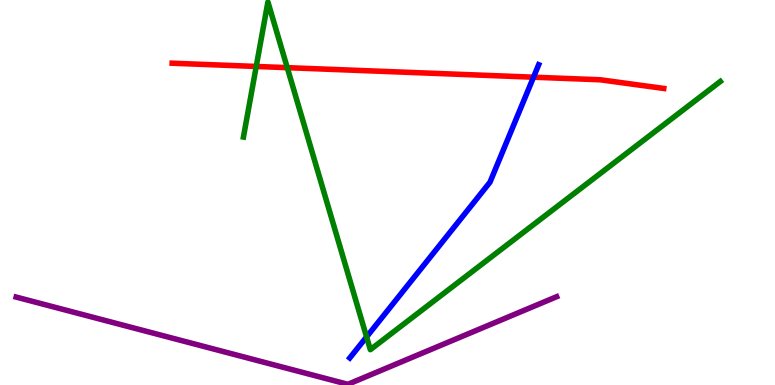[{'lines': ['blue', 'red'], 'intersections': [{'x': 6.88, 'y': 7.99}]}, {'lines': ['green', 'red'], 'intersections': [{'x': 3.31, 'y': 8.27}, {'x': 3.71, 'y': 8.24}]}, {'lines': ['purple', 'red'], 'intersections': []}, {'lines': ['blue', 'green'], 'intersections': [{'x': 4.73, 'y': 1.25}]}, {'lines': ['blue', 'purple'], 'intersections': []}, {'lines': ['green', 'purple'], 'intersections': []}]